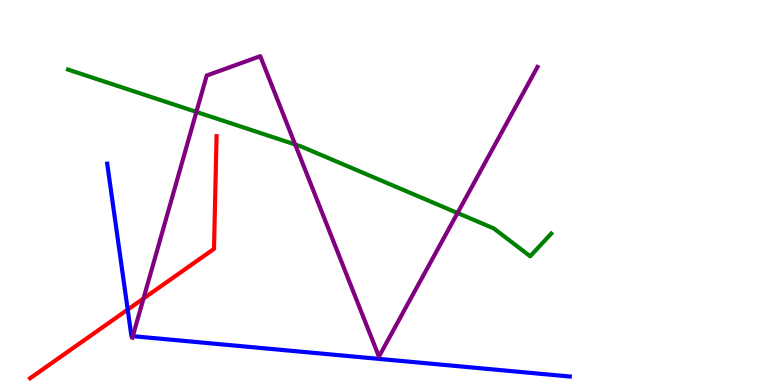[{'lines': ['blue', 'red'], 'intersections': [{'x': 1.65, 'y': 1.96}]}, {'lines': ['green', 'red'], 'intersections': []}, {'lines': ['purple', 'red'], 'intersections': [{'x': 1.85, 'y': 2.25}]}, {'lines': ['blue', 'green'], 'intersections': []}, {'lines': ['blue', 'purple'], 'intersections': [{'x': 1.71, 'y': 1.27}]}, {'lines': ['green', 'purple'], 'intersections': [{'x': 2.53, 'y': 7.09}, {'x': 3.81, 'y': 6.25}, {'x': 5.9, 'y': 4.47}]}]